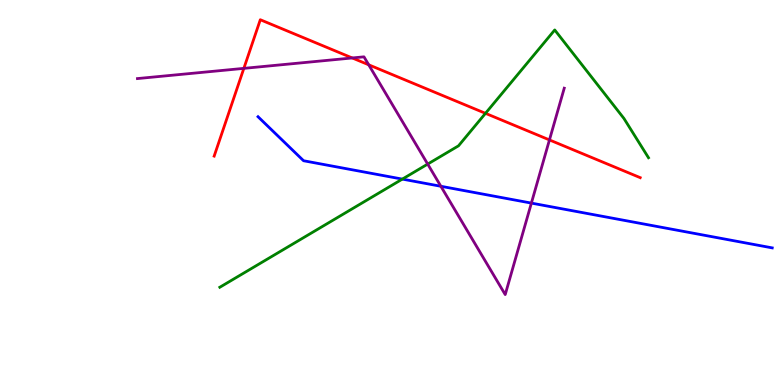[{'lines': ['blue', 'red'], 'intersections': []}, {'lines': ['green', 'red'], 'intersections': [{'x': 6.26, 'y': 7.06}]}, {'lines': ['purple', 'red'], 'intersections': [{'x': 3.15, 'y': 8.22}, {'x': 4.55, 'y': 8.49}, {'x': 4.76, 'y': 8.32}, {'x': 7.09, 'y': 6.37}]}, {'lines': ['blue', 'green'], 'intersections': [{'x': 5.19, 'y': 5.35}]}, {'lines': ['blue', 'purple'], 'intersections': [{'x': 5.69, 'y': 5.16}, {'x': 6.86, 'y': 4.72}]}, {'lines': ['green', 'purple'], 'intersections': [{'x': 5.52, 'y': 5.74}]}]